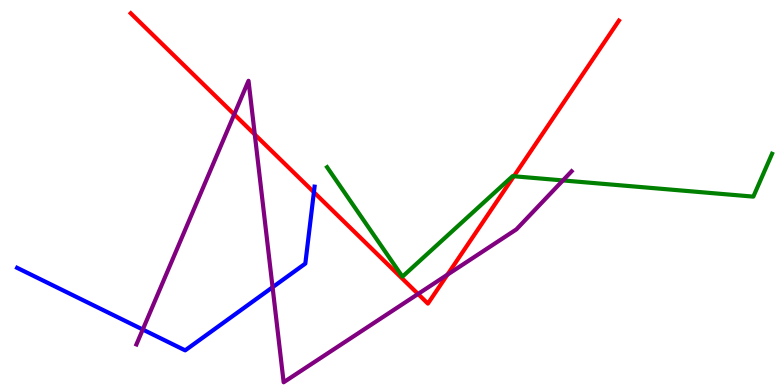[{'lines': ['blue', 'red'], 'intersections': [{'x': 4.05, 'y': 5.01}]}, {'lines': ['green', 'red'], 'intersections': [{'x': 6.63, 'y': 5.42}]}, {'lines': ['purple', 'red'], 'intersections': [{'x': 3.02, 'y': 7.03}, {'x': 3.29, 'y': 6.51}, {'x': 5.39, 'y': 2.36}, {'x': 5.77, 'y': 2.87}]}, {'lines': ['blue', 'green'], 'intersections': []}, {'lines': ['blue', 'purple'], 'intersections': [{'x': 1.84, 'y': 1.44}, {'x': 3.52, 'y': 2.54}]}, {'lines': ['green', 'purple'], 'intersections': [{'x': 7.26, 'y': 5.31}]}]